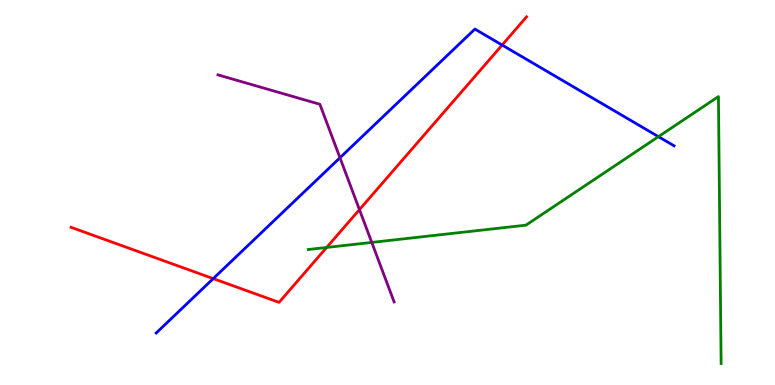[{'lines': ['blue', 'red'], 'intersections': [{'x': 2.75, 'y': 2.76}, {'x': 6.48, 'y': 8.83}]}, {'lines': ['green', 'red'], 'intersections': [{'x': 4.21, 'y': 3.57}]}, {'lines': ['purple', 'red'], 'intersections': [{'x': 4.64, 'y': 4.56}]}, {'lines': ['blue', 'green'], 'intersections': [{'x': 8.5, 'y': 6.45}]}, {'lines': ['blue', 'purple'], 'intersections': [{'x': 4.39, 'y': 5.9}]}, {'lines': ['green', 'purple'], 'intersections': [{'x': 4.8, 'y': 3.7}]}]